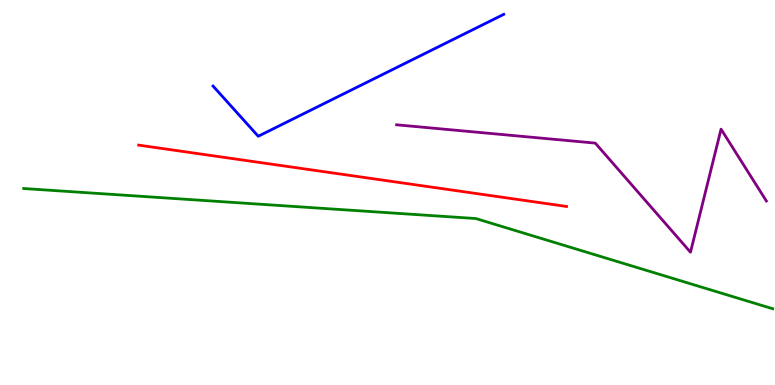[{'lines': ['blue', 'red'], 'intersections': []}, {'lines': ['green', 'red'], 'intersections': []}, {'lines': ['purple', 'red'], 'intersections': []}, {'lines': ['blue', 'green'], 'intersections': []}, {'lines': ['blue', 'purple'], 'intersections': []}, {'lines': ['green', 'purple'], 'intersections': []}]